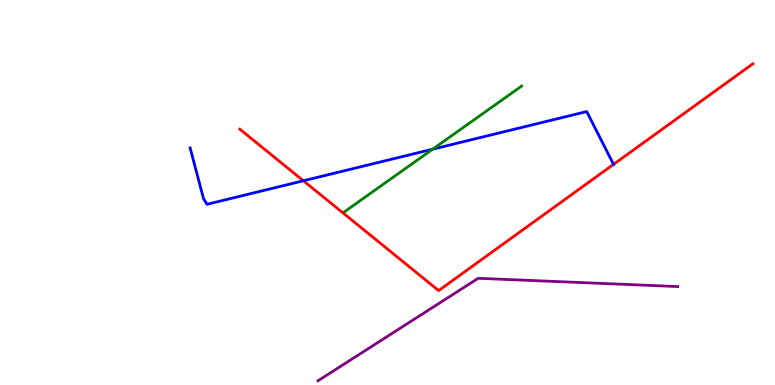[{'lines': ['blue', 'red'], 'intersections': [{'x': 3.91, 'y': 5.3}, {'x': 7.92, 'y': 5.73}]}, {'lines': ['green', 'red'], 'intersections': []}, {'lines': ['purple', 'red'], 'intersections': []}, {'lines': ['blue', 'green'], 'intersections': [{'x': 5.58, 'y': 6.12}]}, {'lines': ['blue', 'purple'], 'intersections': []}, {'lines': ['green', 'purple'], 'intersections': []}]